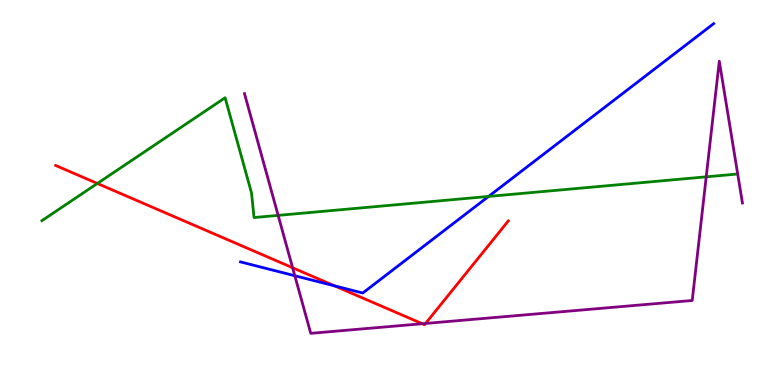[{'lines': ['blue', 'red'], 'intersections': [{'x': 4.32, 'y': 2.58}]}, {'lines': ['green', 'red'], 'intersections': [{'x': 1.26, 'y': 5.23}]}, {'lines': ['purple', 'red'], 'intersections': [{'x': 3.78, 'y': 3.05}, {'x': 5.45, 'y': 1.59}, {'x': 5.49, 'y': 1.6}]}, {'lines': ['blue', 'green'], 'intersections': [{'x': 6.3, 'y': 4.9}]}, {'lines': ['blue', 'purple'], 'intersections': [{'x': 3.8, 'y': 2.84}]}, {'lines': ['green', 'purple'], 'intersections': [{'x': 3.59, 'y': 4.41}, {'x': 9.11, 'y': 5.41}]}]